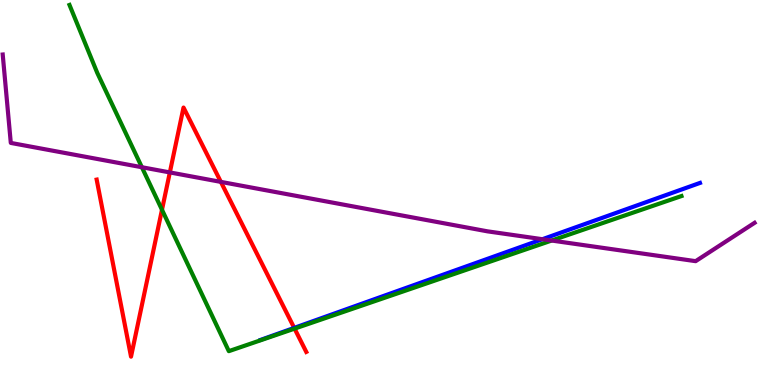[{'lines': ['blue', 'red'], 'intersections': [{'x': 3.8, 'y': 1.48}]}, {'lines': ['green', 'red'], 'intersections': [{'x': 2.09, 'y': 4.55}, {'x': 3.8, 'y': 1.46}]}, {'lines': ['purple', 'red'], 'intersections': [{'x': 2.19, 'y': 5.52}, {'x': 2.85, 'y': 5.28}]}, {'lines': ['blue', 'green'], 'intersections': []}, {'lines': ['blue', 'purple'], 'intersections': [{'x': 7.0, 'y': 3.79}]}, {'lines': ['green', 'purple'], 'intersections': [{'x': 1.83, 'y': 5.66}, {'x': 7.12, 'y': 3.75}]}]